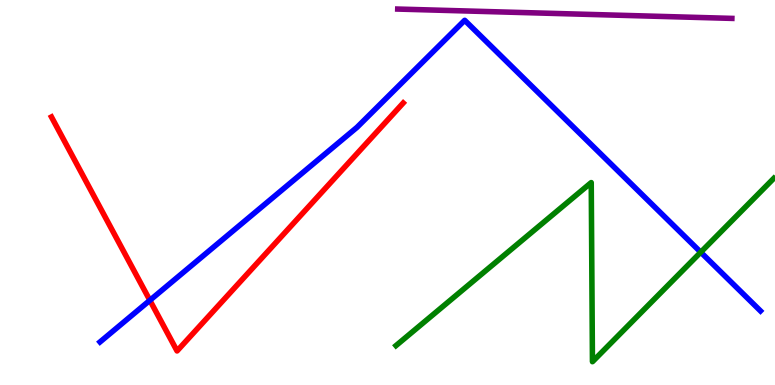[{'lines': ['blue', 'red'], 'intersections': [{'x': 1.93, 'y': 2.2}]}, {'lines': ['green', 'red'], 'intersections': []}, {'lines': ['purple', 'red'], 'intersections': []}, {'lines': ['blue', 'green'], 'intersections': [{'x': 9.04, 'y': 3.45}]}, {'lines': ['blue', 'purple'], 'intersections': []}, {'lines': ['green', 'purple'], 'intersections': []}]